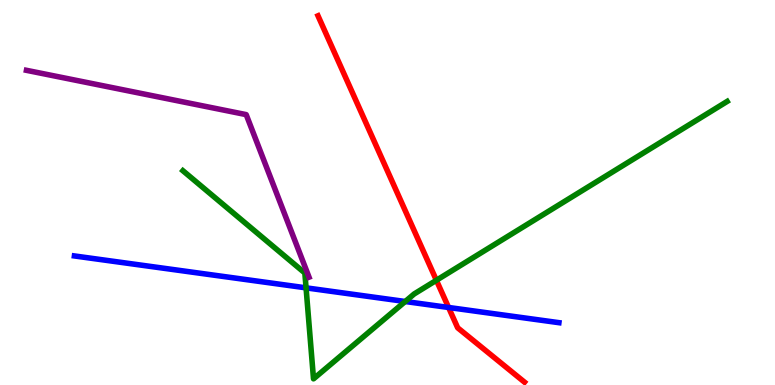[{'lines': ['blue', 'red'], 'intersections': [{'x': 5.79, 'y': 2.01}]}, {'lines': ['green', 'red'], 'intersections': [{'x': 5.63, 'y': 2.72}]}, {'lines': ['purple', 'red'], 'intersections': []}, {'lines': ['blue', 'green'], 'intersections': [{'x': 3.95, 'y': 2.52}, {'x': 5.23, 'y': 2.17}]}, {'lines': ['blue', 'purple'], 'intersections': []}, {'lines': ['green', 'purple'], 'intersections': []}]